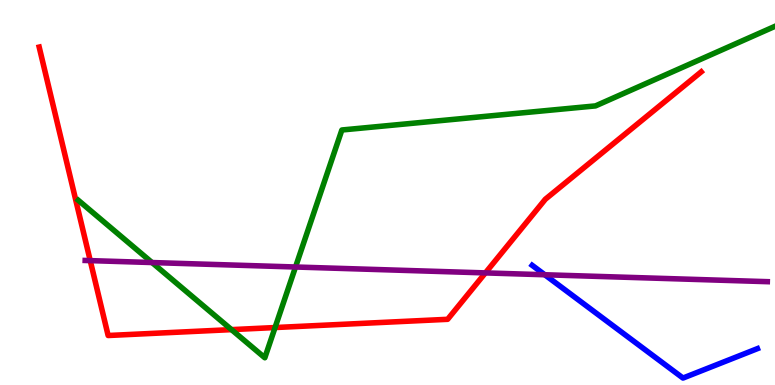[{'lines': ['blue', 'red'], 'intersections': []}, {'lines': ['green', 'red'], 'intersections': [{'x': 2.99, 'y': 1.44}, {'x': 3.55, 'y': 1.49}]}, {'lines': ['purple', 'red'], 'intersections': [{'x': 1.16, 'y': 3.23}, {'x': 6.26, 'y': 2.91}]}, {'lines': ['blue', 'green'], 'intersections': []}, {'lines': ['blue', 'purple'], 'intersections': [{'x': 7.03, 'y': 2.86}]}, {'lines': ['green', 'purple'], 'intersections': [{'x': 1.96, 'y': 3.18}, {'x': 3.81, 'y': 3.06}]}]